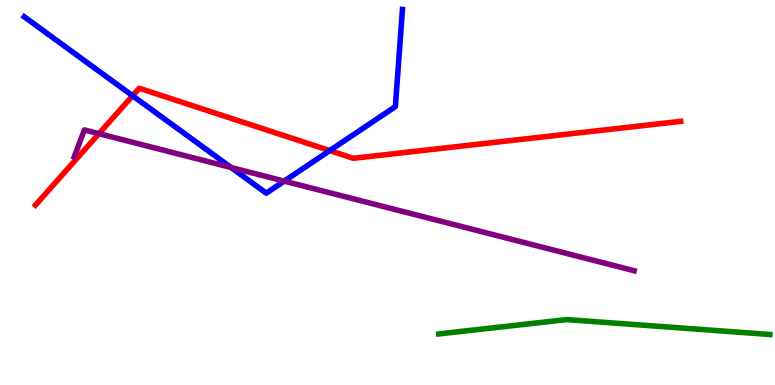[{'lines': ['blue', 'red'], 'intersections': [{'x': 1.71, 'y': 7.51}, {'x': 4.26, 'y': 6.09}]}, {'lines': ['green', 'red'], 'intersections': []}, {'lines': ['purple', 'red'], 'intersections': [{'x': 1.28, 'y': 6.53}]}, {'lines': ['blue', 'green'], 'intersections': []}, {'lines': ['blue', 'purple'], 'intersections': [{'x': 2.98, 'y': 5.65}, {'x': 3.67, 'y': 5.3}]}, {'lines': ['green', 'purple'], 'intersections': []}]